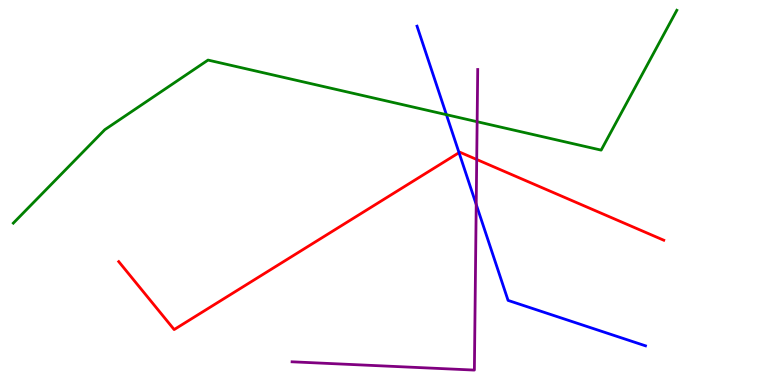[{'lines': ['blue', 'red'], 'intersections': [{'x': 5.92, 'y': 6.03}]}, {'lines': ['green', 'red'], 'intersections': []}, {'lines': ['purple', 'red'], 'intersections': [{'x': 6.15, 'y': 5.86}]}, {'lines': ['blue', 'green'], 'intersections': [{'x': 5.76, 'y': 7.02}]}, {'lines': ['blue', 'purple'], 'intersections': [{'x': 6.14, 'y': 4.69}]}, {'lines': ['green', 'purple'], 'intersections': [{'x': 6.16, 'y': 6.84}]}]